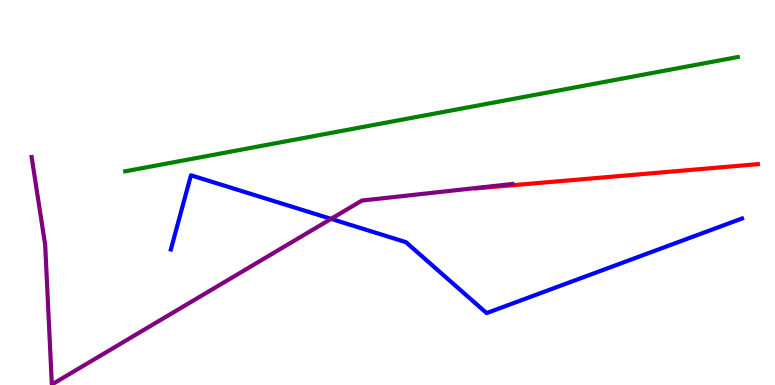[{'lines': ['blue', 'red'], 'intersections': []}, {'lines': ['green', 'red'], 'intersections': []}, {'lines': ['purple', 'red'], 'intersections': []}, {'lines': ['blue', 'green'], 'intersections': []}, {'lines': ['blue', 'purple'], 'intersections': [{'x': 4.27, 'y': 4.32}]}, {'lines': ['green', 'purple'], 'intersections': []}]